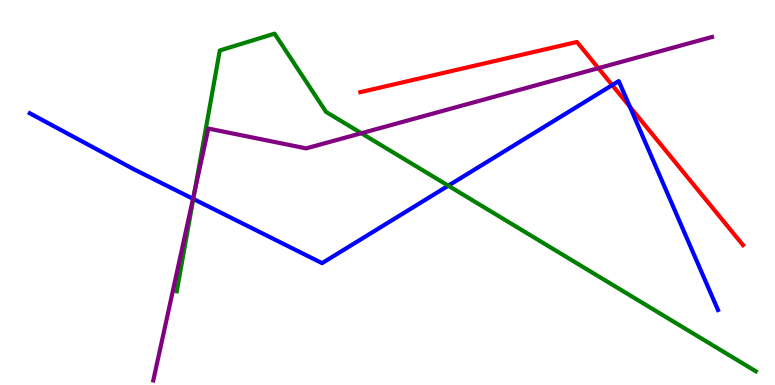[{'lines': ['blue', 'red'], 'intersections': [{'x': 7.9, 'y': 7.79}, {'x': 8.13, 'y': 7.23}]}, {'lines': ['green', 'red'], 'intersections': []}, {'lines': ['purple', 'red'], 'intersections': [{'x': 7.72, 'y': 8.23}]}, {'lines': ['blue', 'green'], 'intersections': [{'x': 2.49, 'y': 4.83}, {'x': 5.78, 'y': 5.18}]}, {'lines': ['blue', 'purple'], 'intersections': [{'x': 2.49, 'y': 4.84}]}, {'lines': ['green', 'purple'], 'intersections': [{'x': 2.51, 'y': 5.04}, {'x': 4.66, 'y': 6.54}]}]